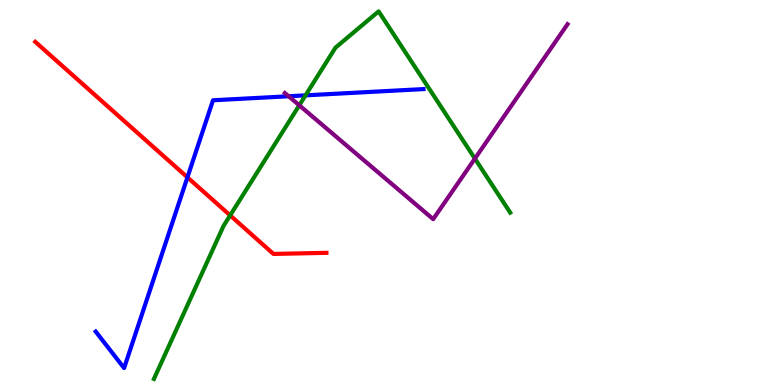[{'lines': ['blue', 'red'], 'intersections': [{'x': 2.42, 'y': 5.39}]}, {'lines': ['green', 'red'], 'intersections': [{'x': 2.97, 'y': 4.41}]}, {'lines': ['purple', 'red'], 'intersections': []}, {'lines': ['blue', 'green'], 'intersections': [{'x': 3.94, 'y': 7.52}]}, {'lines': ['blue', 'purple'], 'intersections': [{'x': 3.72, 'y': 7.5}]}, {'lines': ['green', 'purple'], 'intersections': [{'x': 3.86, 'y': 7.26}, {'x': 6.13, 'y': 5.88}]}]